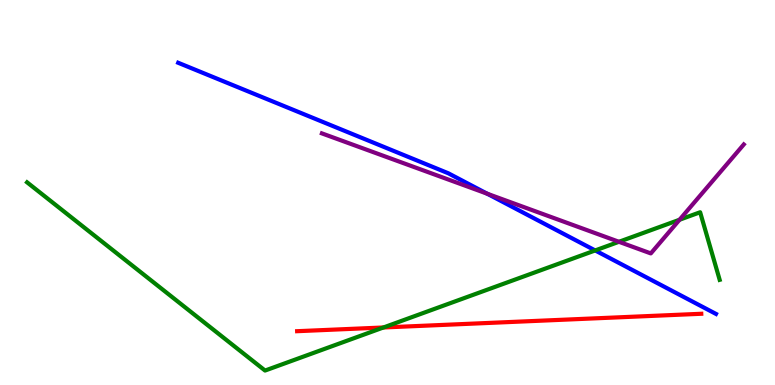[{'lines': ['blue', 'red'], 'intersections': []}, {'lines': ['green', 'red'], 'intersections': [{'x': 4.95, 'y': 1.49}]}, {'lines': ['purple', 'red'], 'intersections': []}, {'lines': ['blue', 'green'], 'intersections': [{'x': 7.68, 'y': 3.5}]}, {'lines': ['blue', 'purple'], 'intersections': [{'x': 6.29, 'y': 4.97}]}, {'lines': ['green', 'purple'], 'intersections': [{'x': 7.99, 'y': 3.72}, {'x': 8.77, 'y': 4.29}]}]